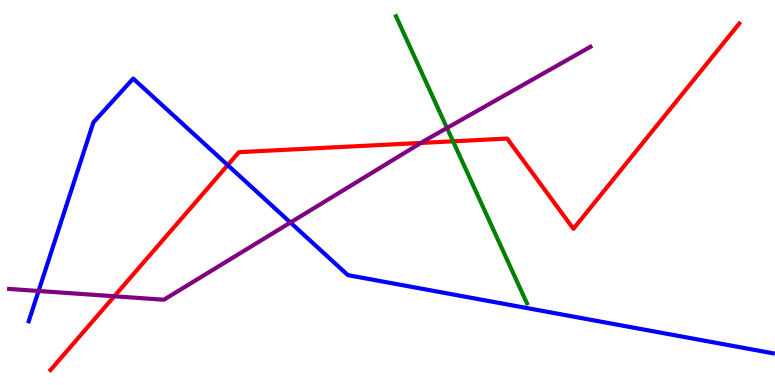[{'lines': ['blue', 'red'], 'intersections': [{'x': 2.94, 'y': 5.71}]}, {'lines': ['green', 'red'], 'intersections': [{'x': 5.85, 'y': 6.33}]}, {'lines': ['purple', 'red'], 'intersections': [{'x': 1.47, 'y': 2.3}, {'x': 5.43, 'y': 6.29}]}, {'lines': ['blue', 'green'], 'intersections': []}, {'lines': ['blue', 'purple'], 'intersections': [{'x': 0.498, 'y': 2.44}, {'x': 3.75, 'y': 4.22}]}, {'lines': ['green', 'purple'], 'intersections': [{'x': 5.77, 'y': 6.68}]}]